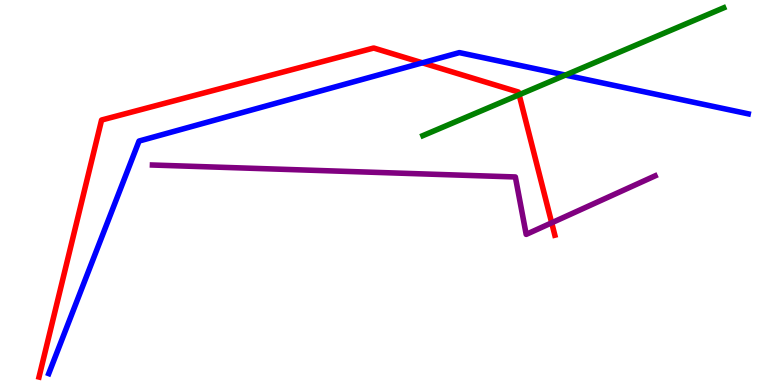[{'lines': ['blue', 'red'], 'intersections': [{'x': 5.45, 'y': 8.37}]}, {'lines': ['green', 'red'], 'intersections': [{'x': 6.7, 'y': 7.54}]}, {'lines': ['purple', 'red'], 'intersections': [{'x': 7.12, 'y': 4.21}]}, {'lines': ['blue', 'green'], 'intersections': [{'x': 7.3, 'y': 8.05}]}, {'lines': ['blue', 'purple'], 'intersections': []}, {'lines': ['green', 'purple'], 'intersections': []}]